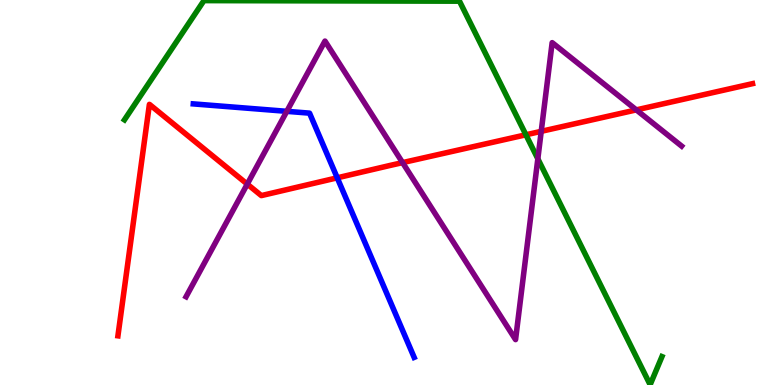[{'lines': ['blue', 'red'], 'intersections': [{'x': 4.35, 'y': 5.38}]}, {'lines': ['green', 'red'], 'intersections': [{'x': 6.79, 'y': 6.5}]}, {'lines': ['purple', 'red'], 'intersections': [{'x': 3.19, 'y': 5.22}, {'x': 5.19, 'y': 5.78}, {'x': 6.98, 'y': 6.59}, {'x': 8.21, 'y': 7.15}]}, {'lines': ['blue', 'green'], 'intersections': []}, {'lines': ['blue', 'purple'], 'intersections': [{'x': 3.7, 'y': 7.11}]}, {'lines': ['green', 'purple'], 'intersections': [{'x': 6.94, 'y': 5.88}]}]